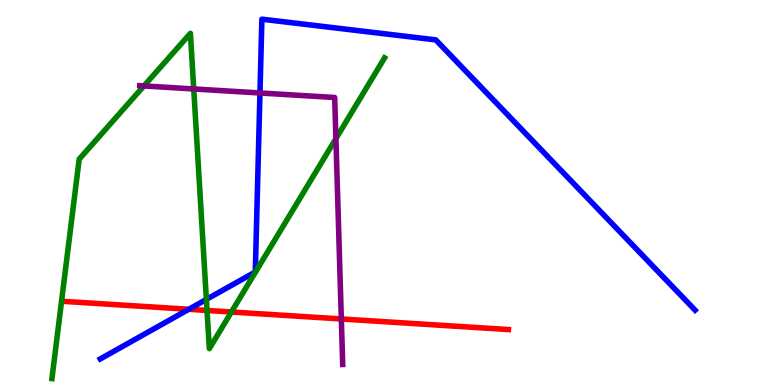[{'lines': ['blue', 'red'], 'intersections': [{'x': 2.44, 'y': 1.97}]}, {'lines': ['green', 'red'], 'intersections': [{'x': 2.67, 'y': 1.94}, {'x': 2.99, 'y': 1.9}]}, {'lines': ['purple', 'red'], 'intersections': [{'x': 4.4, 'y': 1.72}]}, {'lines': ['blue', 'green'], 'intersections': [{'x': 2.66, 'y': 2.22}]}, {'lines': ['blue', 'purple'], 'intersections': [{'x': 3.35, 'y': 7.59}]}, {'lines': ['green', 'purple'], 'intersections': [{'x': 1.86, 'y': 7.77}, {'x': 2.5, 'y': 7.69}, {'x': 4.33, 'y': 6.4}]}]